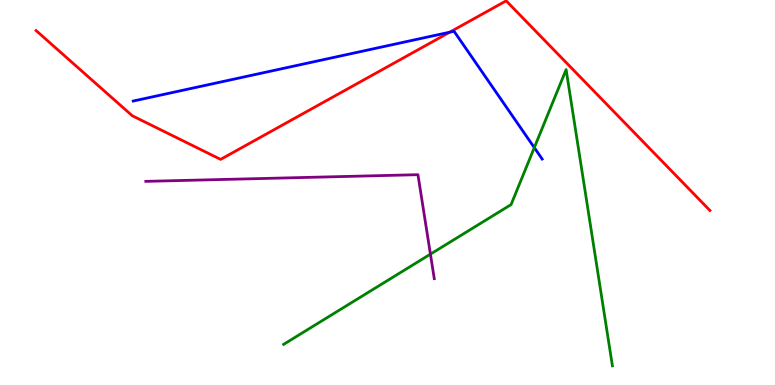[{'lines': ['blue', 'red'], 'intersections': [{'x': 5.8, 'y': 9.16}]}, {'lines': ['green', 'red'], 'intersections': []}, {'lines': ['purple', 'red'], 'intersections': []}, {'lines': ['blue', 'green'], 'intersections': [{'x': 6.89, 'y': 6.17}]}, {'lines': ['blue', 'purple'], 'intersections': []}, {'lines': ['green', 'purple'], 'intersections': [{'x': 5.55, 'y': 3.4}]}]